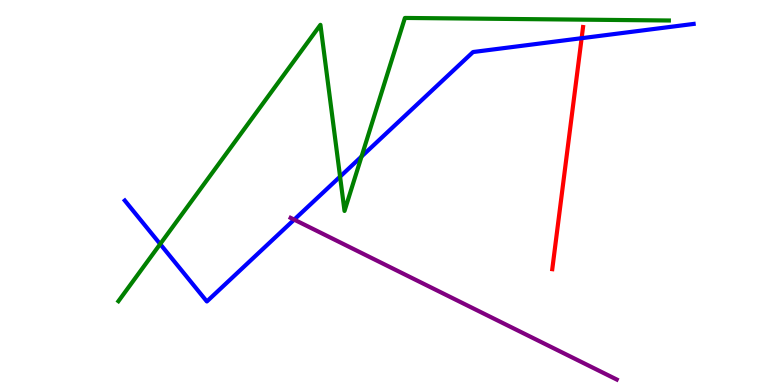[{'lines': ['blue', 'red'], 'intersections': [{'x': 7.5, 'y': 9.01}]}, {'lines': ['green', 'red'], 'intersections': []}, {'lines': ['purple', 'red'], 'intersections': []}, {'lines': ['blue', 'green'], 'intersections': [{'x': 2.07, 'y': 3.66}, {'x': 4.39, 'y': 5.41}, {'x': 4.67, 'y': 5.93}]}, {'lines': ['blue', 'purple'], 'intersections': [{'x': 3.8, 'y': 4.3}]}, {'lines': ['green', 'purple'], 'intersections': []}]